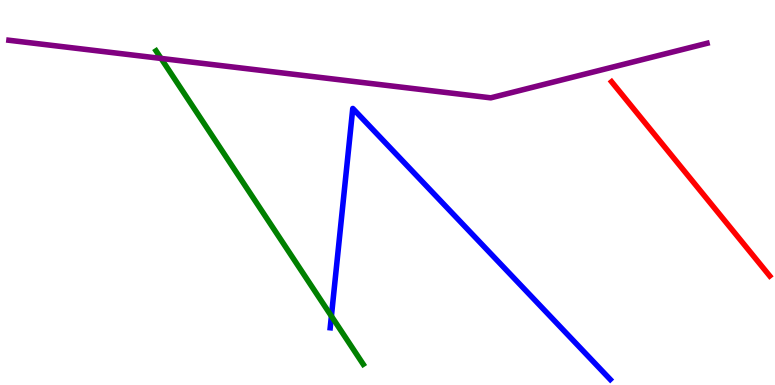[{'lines': ['blue', 'red'], 'intersections': []}, {'lines': ['green', 'red'], 'intersections': []}, {'lines': ['purple', 'red'], 'intersections': []}, {'lines': ['blue', 'green'], 'intersections': [{'x': 4.28, 'y': 1.79}]}, {'lines': ['blue', 'purple'], 'intersections': []}, {'lines': ['green', 'purple'], 'intersections': [{'x': 2.08, 'y': 8.48}]}]